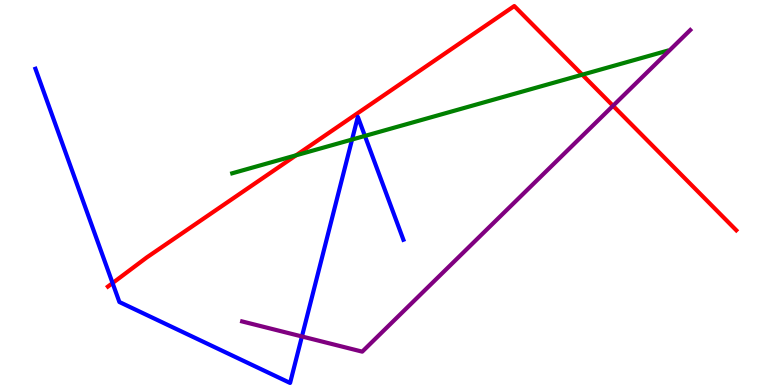[{'lines': ['blue', 'red'], 'intersections': [{'x': 1.45, 'y': 2.65}]}, {'lines': ['green', 'red'], 'intersections': [{'x': 3.82, 'y': 5.97}, {'x': 7.51, 'y': 8.06}]}, {'lines': ['purple', 'red'], 'intersections': [{'x': 7.91, 'y': 7.25}]}, {'lines': ['blue', 'green'], 'intersections': [{'x': 4.54, 'y': 6.38}, {'x': 4.71, 'y': 6.47}]}, {'lines': ['blue', 'purple'], 'intersections': [{'x': 3.9, 'y': 1.26}]}, {'lines': ['green', 'purple'], 'intersections': []}]